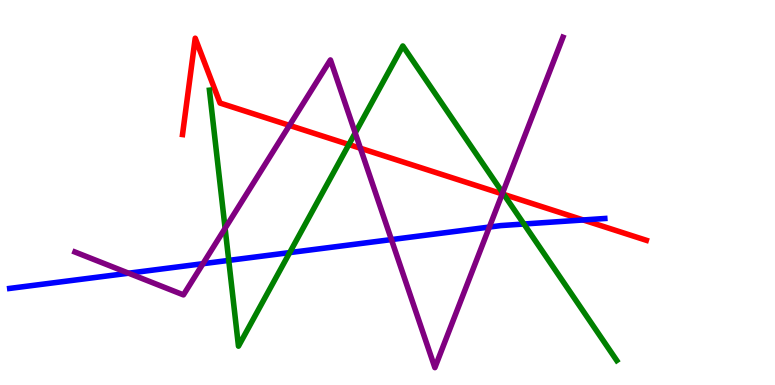[{'lines': ['blue', 'red'], 'intersections': [{'x': 7.53, 'y': 4.29}]}, {'lines': ['green', 'red'], 'intersections': [{'x': 4.5, 'y': 6.25}, {'x': 6.5, 'y': 4.95}]}, {'lines': ['purple', 'red'], 'intersections': [{'x': 3.74, 'y': 6.74}, {'x': 4.65, 'y': 6.15}, {'x': 6.48, 'y': 4.96}]}, {'lines': ['blue', 'green'], 'intersections': [{'x': 2.95, 'y': 3.24}, {'x': 3.74, 'y': 3.44}, {'x': 6.76, 'y': 4.18}]}, {'lines': ['blue', 'purple'], 'intersections': [{'x': 1.66, 'y': 2.9}, {'x': 2.62, 'y': 3.15}, {'x': 5.05, 'y': 3.78}, {'x': 6.31, 'y': 4.1}]}, {'lines': ['green', 'purple'], 'intersections': [{'x': 2.9, 'y': 4.07}, {'x': 4.58, 'y': 6.55}, {'x': 6.49, 'y': 4.99}]}]